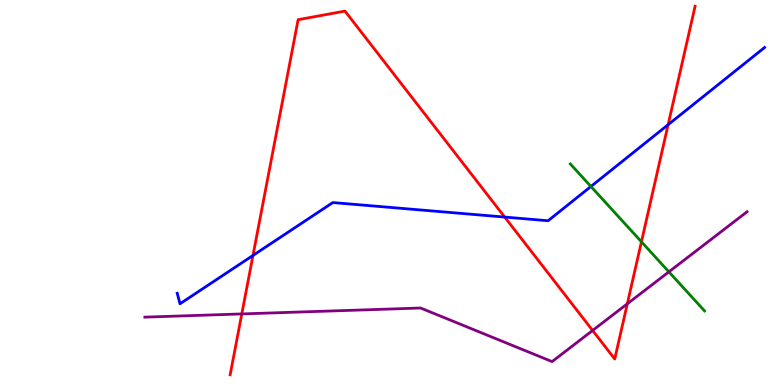[{'lines': ['blue', 'red'], 'intersections': [{'x': 3.26, 'y': 3.37}, {'x': 6.51, 'y': 4.36}, {'x': 8.62, 'y': 6.76}]}, {'lines': ['green', 'red'], 'intersections': [{'x': 8.28, 'y': 3.72}]}, {'lines': ['purple', 'red'], 'intersections': [{'x': 3.12, 'y': 1.85}, {'x': 7.65, 'y': 1.42}, {'x': 8.09, 'y': 2.11}]}, {'lines': ['blue', 'green'], 'intersections': [{'x': 7.62, 'y': 5.16}]}, {'lines': ['blue', 'purple'], 'intersections': []}, {'lines': ['green', 'purple'], 'intersections': [{'x': 8.63, 'y': 2.94}]}]